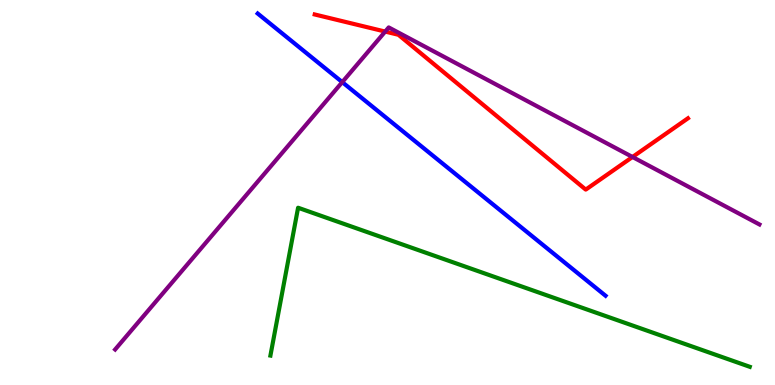[{'lines': ['blue', 'red'], 'intersections': []}, {'lines': ['green', 'red'], 'intersections': []}, {'lines': ['purple', 'red'], 'intersections': [{'x': 4.97, 'y': 9.18}, {'x': 8.16, 'y': 5.92}]}, {'lines': ['blue', 'green'], 'intersections': []}, {'lines': ['blue', 'purple'], 'intersections': [{'x': 4.42, 'y': 7.87}]}, {'lines': ['green', 'purple'], 'intersections': []}]